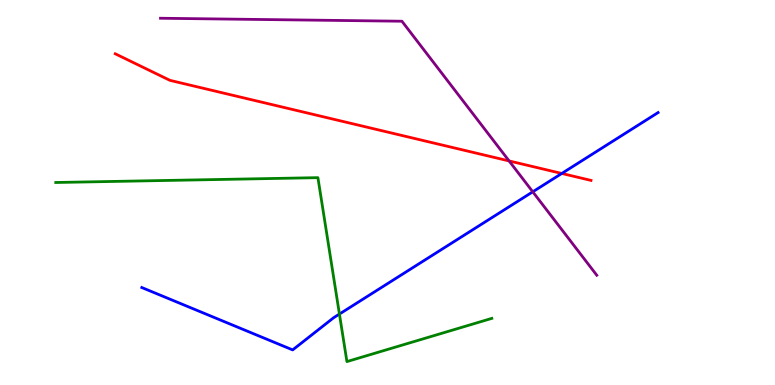[{'lines': ['blue', 'red'], 'intersections': [{'x': 7.25, 'y': 5.49}]}, {'lines': ['green', 'red'], 'intersections': []}, {'lines': ['purple', 'red'], 'intersections': [{'x': 6.57, 'y': 5.82}]}, {'lines': ['blue', 'green'], 'intersections': [{'x': 4.38, 'y': 1.84}]}, {'lines': ['blue', 'purple'], 'intersections': [{'x': 6.87, 'y': 5.02}]}, {'lines': ['green', 'purple'], 'intersections': []}]